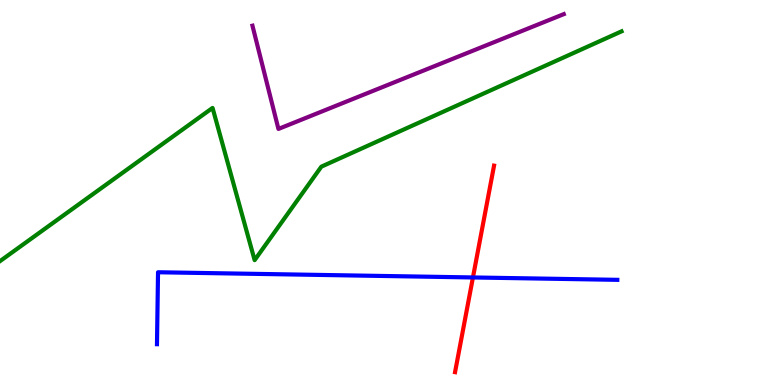[{'lines': ['blue', 'red'], 'intersections': [{'x': 6.1, 'y': 2.79}]}, {'lines': ['green', 'red'], 'intersections': []}, {'lines': ['purple', 'red'], 'intersections': []}, {'lines': ['blue', 'green'], 'intersections': []}, {'lines': ['blue', 'purple'], 'intersections': []}, {'lines': ['green', 'purple'], 'intersections': []}]